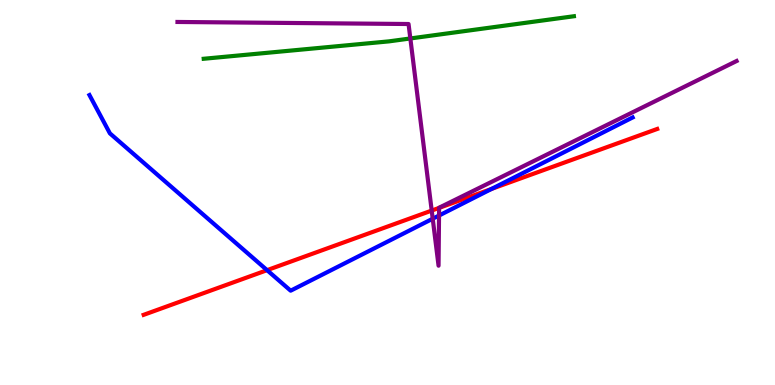[{'lines': ['blue', 'red'], 'intersections': [{'x': 3.45, 'y': 2.98}, {'x': 6.34, 'y': 5.09}]}, {'lines': ['green', 'red'], 'intersections': []}, {'lines': ['purple', 'red'], 'intersections': [{'x': 5.57, 'y': 4.53}, {'x': 5.67, 'y': 4.6}]}, {'lines': ['blue', 'green'], 'intersections': []}, {'lines': ['blue', 'purple'], 'intersections': [{'x': 5.58, 'y': 4.32}, {'x': 5.66, 'y': 4.4}]}, {'lines': ['green', 'purple'], 'intersections': [{'x': 5.29, 'y': 9.0}]}]